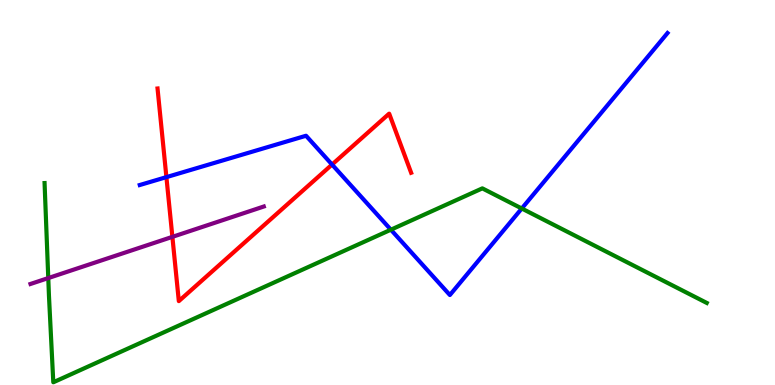[{'lines': ['blue', 'red'], 'intersections': [{'x': 2.15, 'y': 5.4}, {'x': 4.28, 'y': 5.73}]}, {'lines': ['green', 'red'], 'intersections': []}, {'lines': ['purple', 'red'], 'intersections': [{'x': 2.22, 'y': 3.85}]}, {'lines': ['blue', 'green'], 'intersections': [{'x': 5.04, 'y': 4.03}, {'x': 6.73, 'y': 4.58}]}, {'lines': ['blue', 'purple'], 'intersections': []}, {'lines': ['green', 'purple'], 'intersections': [{'x': 0.623, 'y': 2.78}]}]